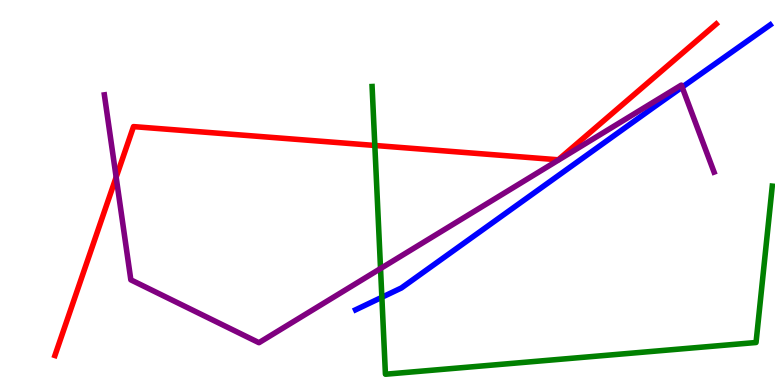[{'lines': ['blue', 'red'], 'intersections': []}, {'lines': ['green', 'red'], 'intersections': [{'x': 4.84, 'y': 6.22}]}, {'lines': ['purple', 'red'], 'intersections': [{'x': 1.5, 'y': 5.4}]}, {'lines': ['blue', 'green'], 'intersections': [{'x': 4.93, 'y': 2.28}]}, {'lines': ['blue', 'purple'], 'intersections': [{'x': 8.8, 'y': 7.74}]}, {'lines': ['green', 'purple'], 'intersections': [{'x': 4.91, 'y': 3.02}]}]